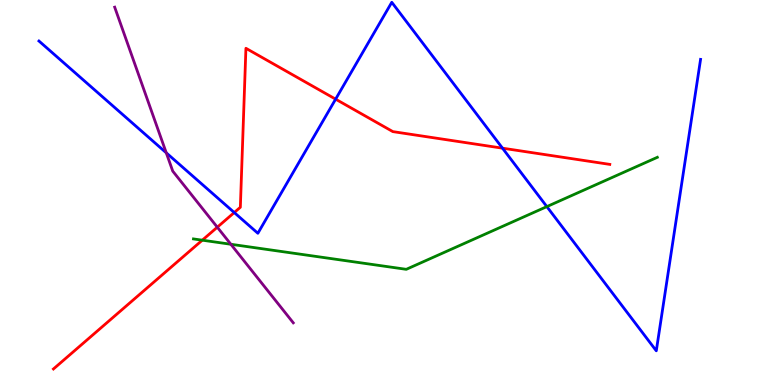[{'lines': ['blue', 'red'], 'intersections': [{'x': 3.02, 'y': 4.48}, {'x': 4.33, 'y': 7.42}, {'x': 6.48, 'y': 6.15}]}, {'lines': ['green', 'red'], 'intersections': [{'x': 2.61, 'y': 3.76}]}, {'lines': ['purple', 'red'], 'intersections': [{'x': 2.8, 'y': 4.1}]}, {'lines': ['blue', 'green'], 'intersections': [{'x': 7.06, 'y': 4.63}]}, {'lines': ['blue', 'purple'], 'intersections': [{'x': 2.15, 'y': 6.03}]}, {'lines': ['green', 'purple'], 'intersections': [{'x': 2.98, 'y': 3.66}]}]